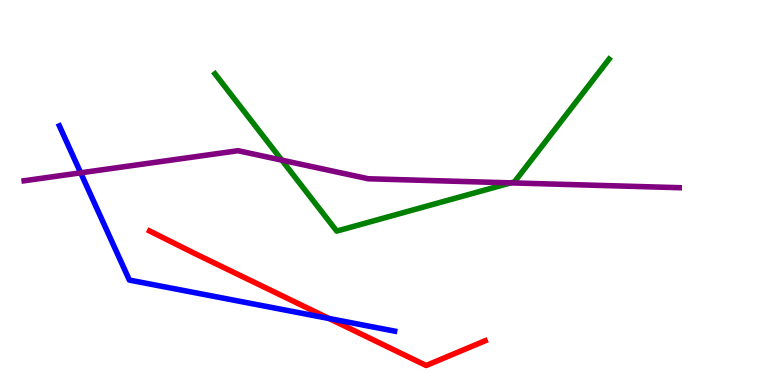[{'lines': ['blue', 'red'], 'intersections': [{'x': 4.25, 'y': 1.73}]}, {'lines': ['green', 'red'], 'intersections': []}, {'lines': ['purple', 'red'], 'intersections': []}, {'lines': ['blue', 'green'], 'intersections': []}, {'lines': ['blue', 'purple'], 'intersections': [{'x': 1.04, 'y': 5.51}]}, {'lines': ['green', 'purple'], 'intersections': [{'x': 3.64, 'y': 5.84}, {'x': 6.59, 'y': 5.25}]}]